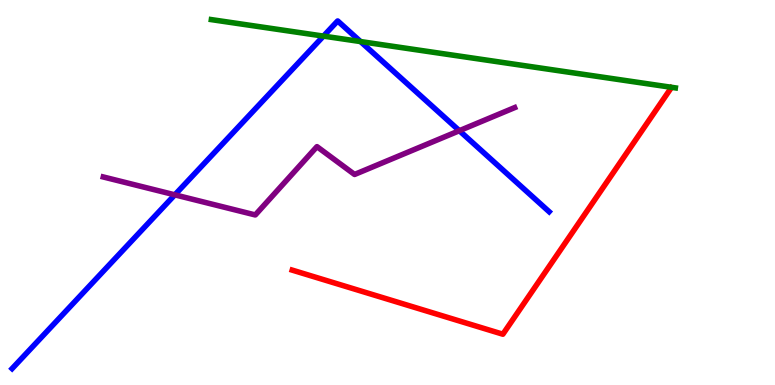[{'lines': ['blue', 'red'], 'intersections': []}, {'lines': ['green', 'red'], 'intersections': []}, {'lines': ['purple', 'red'], 'intersections': []}, {'lines': ['blue', 'green'], 'intersections': [{'x': 4.17, 'y': 9.06}, {'x': 4.65, 'y': 8.92}]}, {'lines': ['blue', 'purple'], 'intersections': [{'x': 2.26, 'y': 4.94}, {'x': 5.93, 'y': 6.61}]}, {'lines': ['green', 'purple'], 'intersections': []}]